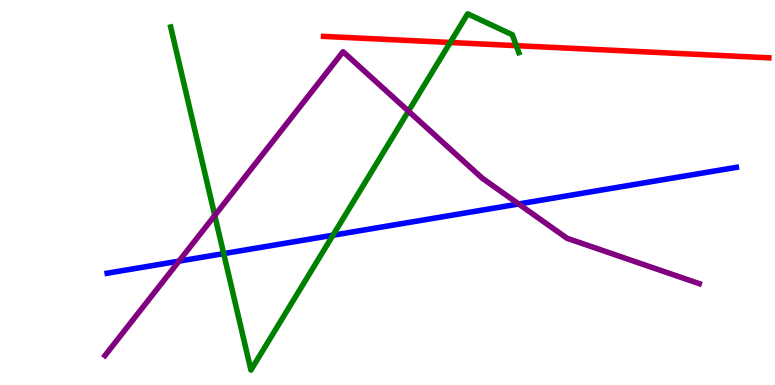[{'lines': ['blue', 'red'], 'intersections': []}, {'lines': ['green', 'red'], 'intersections': [{'x': 5.81, 'y': 8.9}, {'x': 6.66, 'y': 8.81}]}, {'lines': ['purple', 'red'], 'intersections': []}, {'lines': ['blue', 'green'], 'intersections': [{'x': 2.89, 'y': 3.41}, {'x': 4.3, 'y': 3.89}]}, {'lines': ['blue', 'purple'], 'intersections': [{'x': 2.31, 'y': 3.22}, {'x': 6.69, 'y': 4.7}]}, {'lines': ['green', 'purple'], 'intersections': [{'x': 2.77, 'y': 4.4}, {'x': 5.27, 'y': 7.11}]}]